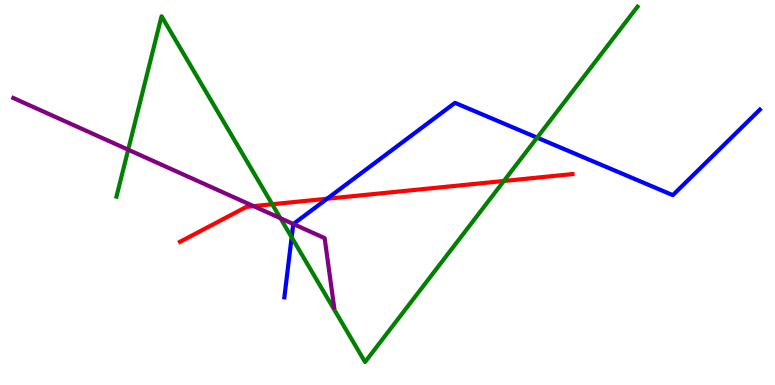[{'lines': ['blue', 'red'], 'intersections': [{'x': 4.22, 'y': 4.84}]}, {'lines': ['green', 'red'], 'intersections': [{'x': 3.51, 'y': 4.69}, {'x': 6.5, 'y': 5.3}]}, {'lines': ['purple', 'red'], 'intersections': [{'x': 3.27, 'y': 4.65}]}, {'lines': ['blue', 'green'], 'intersections': [{'x': 3.76, 'y': 3.84}, {'x': 6.93, 'y': 6.42}]}, {'lines': ['blue', 'purple'], 'intersections': [{'x': 3.79, 'y': 4.18}]}, {'lines': ['green', 'purple'], 'intersections': [{'x': 1.65, 'y': 6.11}, {'x': 3.62, 'y': 4.33}]}]